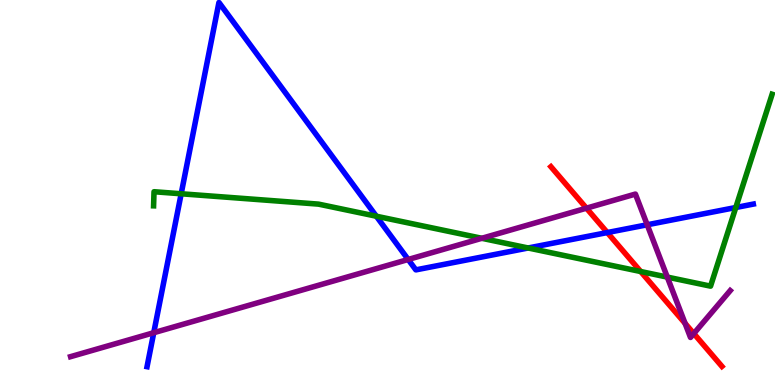[{'lines': ['blue', 'red'], 'intersections': [{'x': 7.84, 'y': 3.96}]}, {'lines': ['green', 'red'], 'intersections': [{'x': 8.27, 'y': 2.95}]}, {'lines': ['purple', 'red'], 'intersections': [{'x': 7.57, 'y': 4.59}, {'x': 8.84, 'y': 1.6}, {'x': 8.95, 'y': 1.34}]}, {'lines': ['blue', 'green'], 'intersections': [{'x': 2.34, 'y': 4.97}, {'x': 4.86, 'y': 4.38}, {'x': 6.81, 'y': 3.56}, {'x': 9.49, 'y': 4.61}]}, {'lines': ['blue', 'purple'], 'intersections': [{'x': 1.98, 'y': 1.36}, {'x': 5.27, 'y': 3.26}, {'x': 8.35, 'y': 4.16}]}, {'lines': ['green', 'purple'], 'intersections': [{'x': 6.22, 'y': 3.81}, {'x': 8.61, 'y': 2.8}]}]